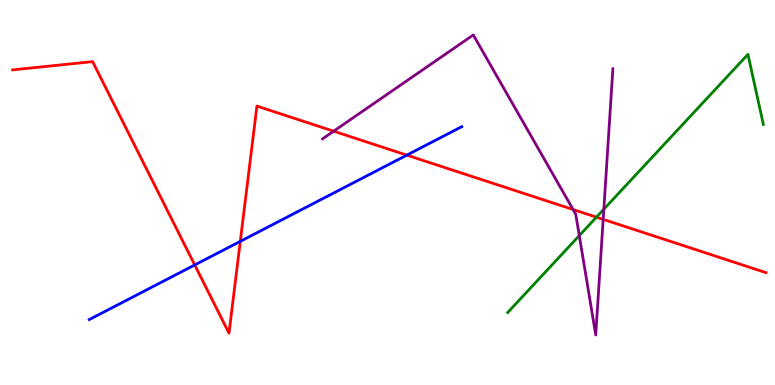[{'lines': ['blue', 'red'], 'intersections': [{'x': 2.51, 'y': 3.12}, {'x': 3.1, 'y': 3.73}, {'x': 5.25, 'y': 5.97}]}, {'lines': ['green', 'red'], 'intersections': [{'x': 7.7, 'y': 4.36}]}, {'lines': ['purple', 'red'], 'intersections': [{'x': 4.31, 'y': 6.59}, {'x': 7.39, 'y': 4.56}, {'x': 7.78, 'y': 4.3}]}, {'lines': ['blue', 'green'], 'intersections': []}, {'lines': ['blue', 'purple'], 'intersections': []}, {'lines': ['green', 'purple'], 'intersections': [{'x': 7.47, 'y': 3.88}, {'x': 7.79, 'y': 4.57}]}]